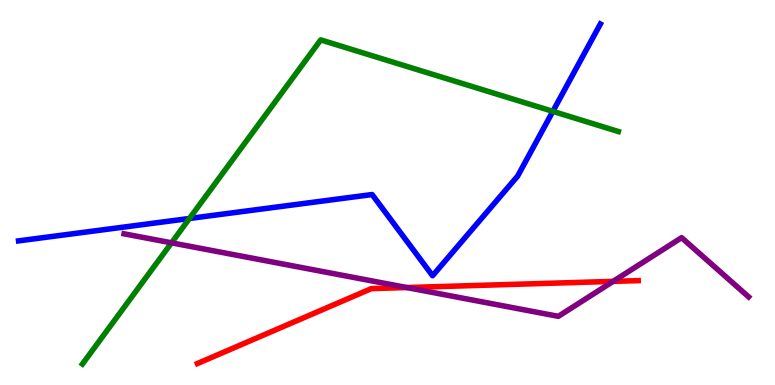[{'lines': ['blue', 'red'], 'intersections': []}, {'lines': ['green', 'red'], 'intersections': []}, {'lines': ['purple', 'red'], 'intersections': [{'x': 5.25, 'y': 2.53}, {'x': 7.91, 'y': 2.69}]}, {'lines': ['blue', 'green'], 'intersections': [{'x': 2.44, 'y': 4.33}, {'x': 7.13, 'y': 7.11}]}, {'lines': ['blue', 'purple'], 'intersections': []}, {'lines': ['green', 'purple'], 'intersections': [{'x': 2.21, 'y': 3.69}]}]